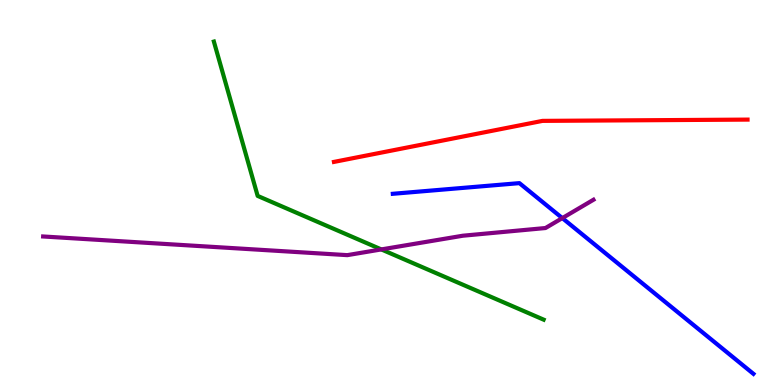[{'lines': ['blue', 'red'], 'intersections': []}, {'lines': ['green', 'red'], 'intersections': []}, {'lines': ['purple', 'red'], 'intersections': []}, {'lines': ['blue', 'green'], 'intersections': []}, {'lines': ['blue', 'purple'], 'intersections': [{'x': 7.26, 'y': 4.34}]}, {'lines': ['green', 'purple'], 'intersections': [{'x': 4.92, 'y': 3.52}]}]